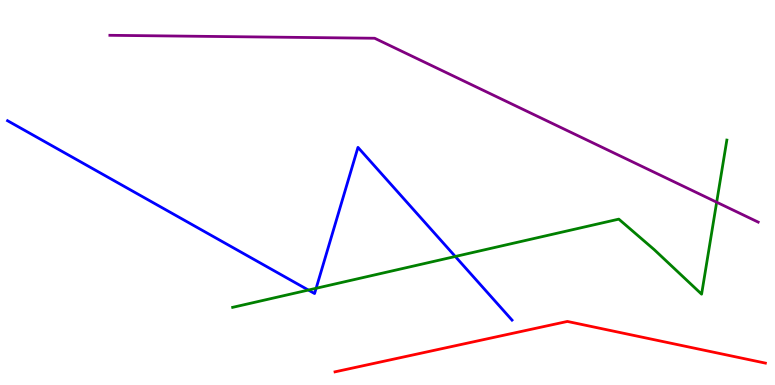[{'lines': ['blue', 'red'], 'intersections': []}, {'lines': ['green', 'red'], 'intersections': []}, {'lines': ['purple', 'red'], 'intersections': []}, {'lines': ['blue', 'green'], 'intersections': [{'x': 3.98, 'y': 2.47}, {'x': 4.08, 'y': 2.51}, {'x': 5.87, 'y': 3.34}]}, {'lines': ['blue', 'purple'], 'intersections': []}, {'lines': ['green', 'purple'], 'intersections': [{'x': 9.25, 'y': 4.75}]}]